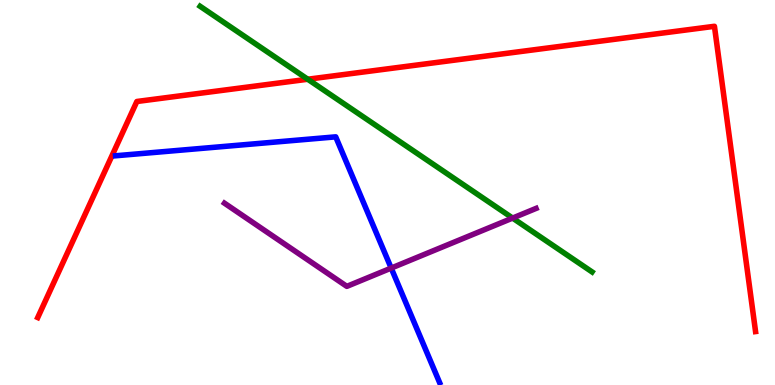[{'lines': ['blue', 'red'], 'intersections': []}, {'lines': ['green', 'red'], 'intersections': [{'x': 3.97, 'y': 7.94}]}, {'lines': ['purple', 'red'], 'intersections': []}, {'lines': ['blue', 'green'], 'intersections': []}, {'lines': ['blue', 'purple'], 'intersections': [{'x': 5.05, 'y': 3.04}]}, {'lines': ['green', 'purple'], 'intersections': [{'x': 6.61, 'y': 4.34}]}]